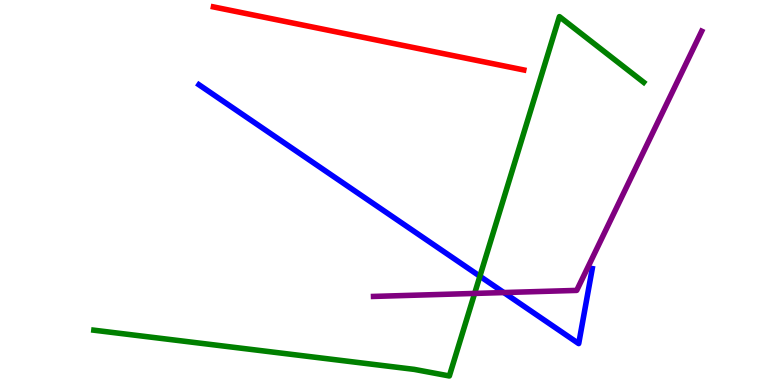[{'lines': ['blue', 'red'], 'intersections': []}, {'lines': ['green', 'red'], 'intersections': []}, {'lines': ['purple', 'red'], 'intersections': []}, {'lines': ['blue', 'green'], 'intersections': [{'x': 6.19, 'y': 2.83}]}, {'lines': ['blue', 'purple'], 'intersections': [{'x': 6.5, 'y': 2.4}]}, {'lines': ['green', 'purple'], 'intersections': [{'x': 6.12, 'y': 2.38}]}]